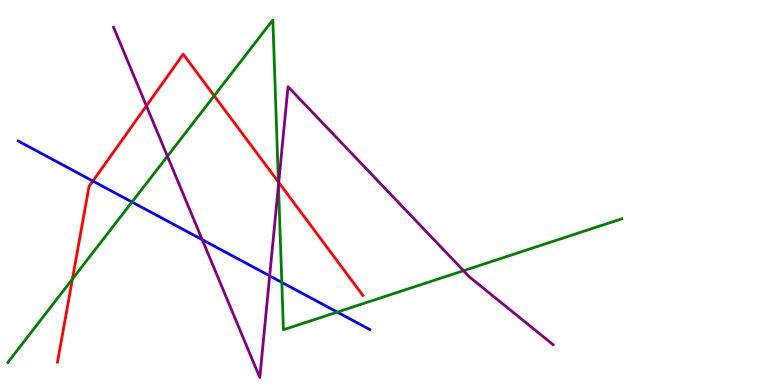[{'lines': ['blue', 'red'], 'intersections': [{'x': 1.2, 'y': 5.3}]}, {'lines': ['green', 'red'], 'intersections': [{'x': 0.934, 'y': 2.75}, {'x': 2.76, 'y': 7.51}, {'x': 3.59, 'y': 5.27}]}, {'lines': ['purple', 'red'], 'intersections': [{'x': 1.89, 'y': 7.25}, {'x': 3.6, 'y': 5.26}]}, {'lines': ['blue', 'green'], 'intersections': [{'x': 1.7, 'y': 4.75}, {'x': 3.64, 'y': 2.67}, {'x': 4.35, 'y': 1.89}]}, {'lines': ['blue', 'purple'], 'intersections': [{'x': 2.61, 'y': 3.77}, {'x': 3.48, 'y': 2.84}]}, {'lines': ['green', 'purple'], 'intersections': [{'x': 2.16, 'y': 5.94}, {'x': 3.59, 'y': 5.19}, {'x': 5.98, 'y': 2.97}]}]